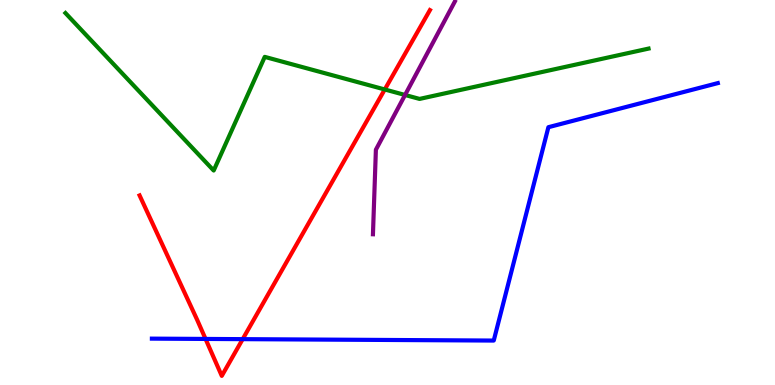[{'lines': ['blue', 'red'], 'intersections': [{'x': 2.65, 'y': 1.2}, {'x': 3.13, 'y': 1.19}]}, {'lines': ['green', 'red'], 'intersections': [{'x': 4.96, 'y': 7.68}]}, {'lines': ['purple', 'red'], 'intersections': []}, {'lines': ['blue', 'green'], 'intersections': []}, {'lines': ['blue', 'purple'], 'intersections': []}, {'lines': ['green', 'purple'], 'intersections': [{'x': 5.23, 'y': 7.53}]}]